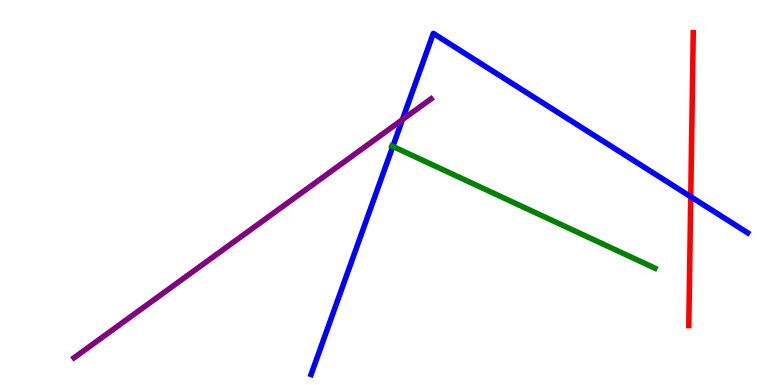[{'lines': ['blue', 'red'], 'intersections': [{'x': 8.91, 'y': 4.89}]}, {'lines': ['green', 'red'], 'intersections': []}, {'lines': ['purple', 'red'], 'intersections': []}, {'lines': ['blue', 'green'], 'intersections': [{'x': 5.07, 'y': 6.2}]}, {'lines': ['blue', 'purple'], 'intersections': [{'x': 5.19, 'y': 6.89}]}, {'lines': ['green', 'purple'], 'intersections': []}]